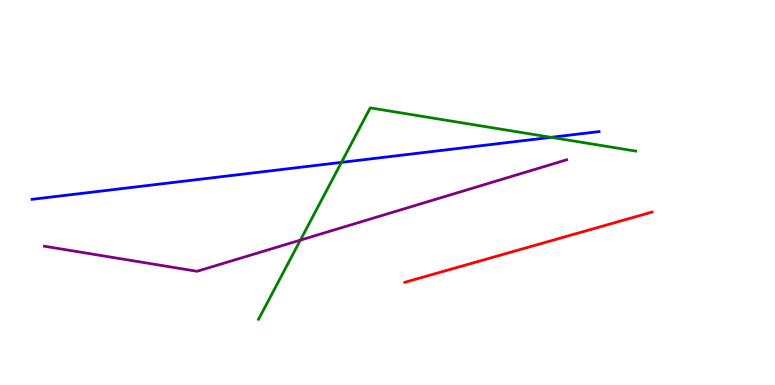[{'lines': ['blue', 'red'], 'intersections': []}, {'lines': ['green', 'red'], 'intersections': []}, {'lines': ['purple', 'red'], 'intersections': []}, {'lines': ['blue', 'green'], 'intersections': [{'x': 4.41, 'y': 5.78}, {'x': 7.11, 'y': 6.43}]}, {'lines': ['blue', 'purple'], 'intersections': []}, {'lines': ['green', 'purple'], 'intersections': [{'x': 3.88, 'y': 3.76}]}]